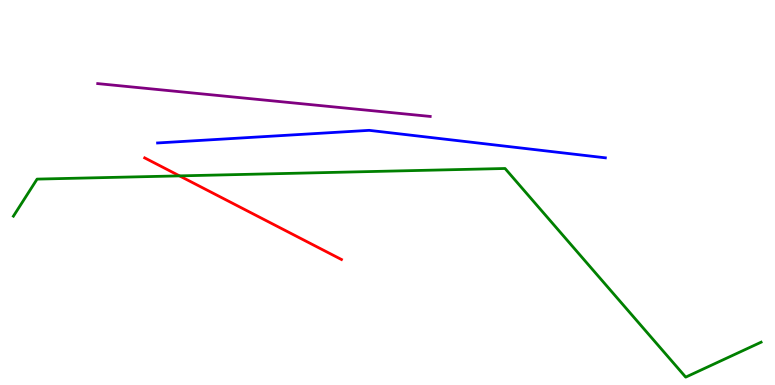[{'lines': ['blue', 'red'], 'intersections': []}, {'lines': ['green', 'red'], 'intersections': [{'x': 2.32, 'y': 5.43}]}, {'lines': ['purple', 'red'], 'intersections': []}, {'lines': ['blue', 'green'], 'intersections': []}, {'lines': ['blue', 'purple'], 'intersections': []}, {'lines': ['green', 'purple'], 'intersections': []}]